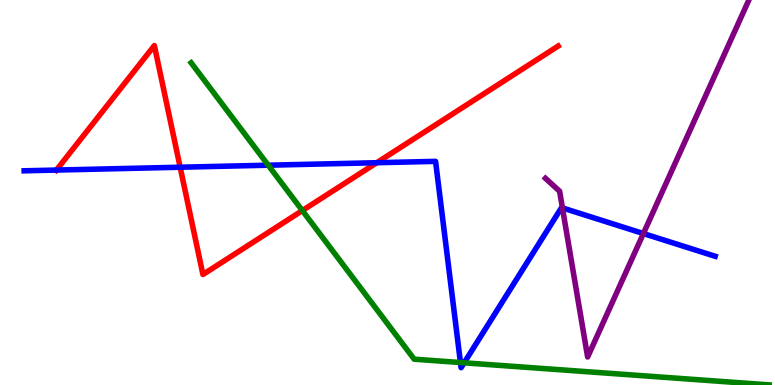[{'lines': ['blue', 'red'], 'intersections': [{'x': 0.728, 'y': 5.58}, {'x': 2.32, 'y': 5.66}, {'x': 4.86, 'y': 5.77}]}, {'lines': ['green', 'red'], 'intersections': [{'x': 3.9, 'y': 4.53}]}, {'lines': ['purple', 'red'], 'intersections': []}, {'lines': ['blue', 'green'], 'intersections': [{'x': 3.46, 'y': 5.71}, {'x': 5.94, 'y': 0.583}, {'x': 5.99, 'y': 0.576}]}, {'lines': ['blue', 'purple'], 'intersections': [{'x': 7.26, 'y': 4.6}, {'x': 8.3, 'y': 3.93}]}, {'lines': ['green', 'purple'], 'intersections': []}]